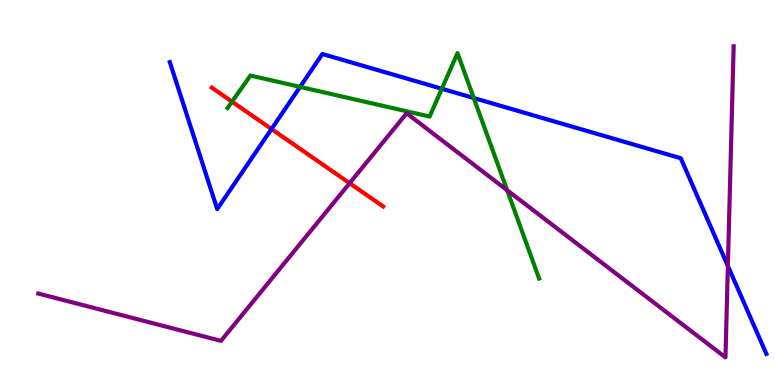[{'lines': ['blue', 'red'], 'intersections': [{'x': 3.5, 'y': 6.65}]}, {'lines': ['green', 'red'], 'intersections': [{'x': 2.99, 'y': 7.36}]}, {'lines': ['purple', 'red'], 'intersections': [{'x': 4.51, 'y': 5.24}]}, {'lines': ['blue', 'green'], 'intersections': [{'x': 3.87, 'y': 7.74}, {'x': 5.7, 'y': 7.69}, {'x': 6.11, 'y': 7.45}]}, {'lines': ['blue', 'purple'], 'intersections': [{'x': 9.39, 'y': 3.09}]}, {'lines': ['green', 'purple'], 'intersections': [{'x': 6.54, 'y': 5.06}]}]